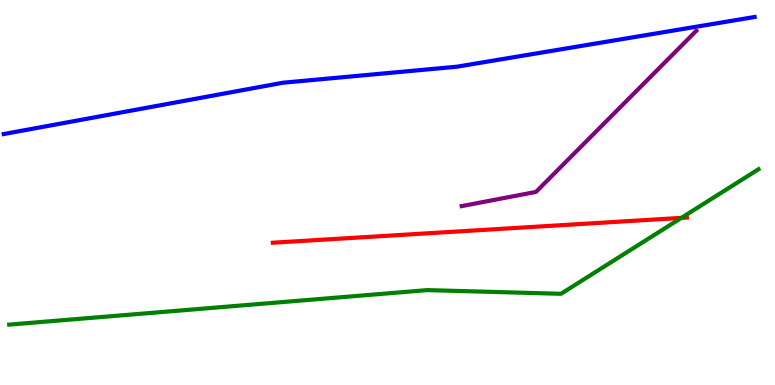[{'lines': ['blue', 'red'], 'intersections': []}, {'lines': ['green', 'red'], 'intersections': [{'x': 8.79, 'y': 4.34}]}, {'lines': ['purple', 'red'], 'intersections': []}, {'lines': ['blue', 'green'], 'intersections': []}, {'lines': ['blue', 'purple'], 'intersections': []}, {'lines': ['green', 'purple'], 'intersections': []}]